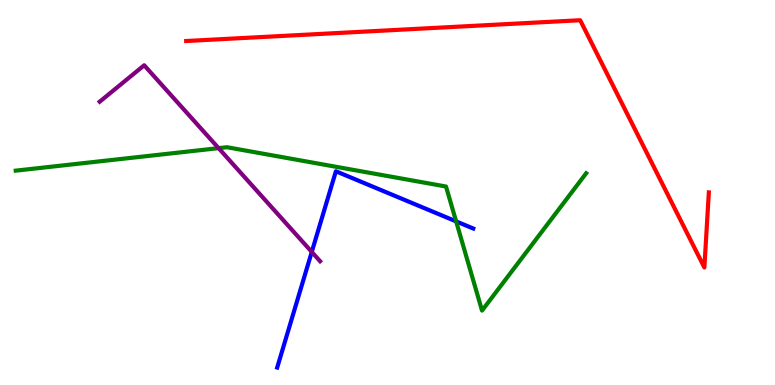[{'lines': ['blue', 'red'], 'intersections': []}, {'lines': ['green', 'red'], 'intersections': []}, {'lines': ['purple', 'red'], 'intersections': []}, {'lines': ['blue', 'green'], 'intersections': [{'x': 5.89, 'y': 4.25}]}, {'lines': ['blue', 'purple'], 'intersections': [{'x': 4.02, 'y': 3.46}]}, {'lines': ['green', 'purple'], 'intersections': [{'x': 2.82, 'y': 6.15}]}]